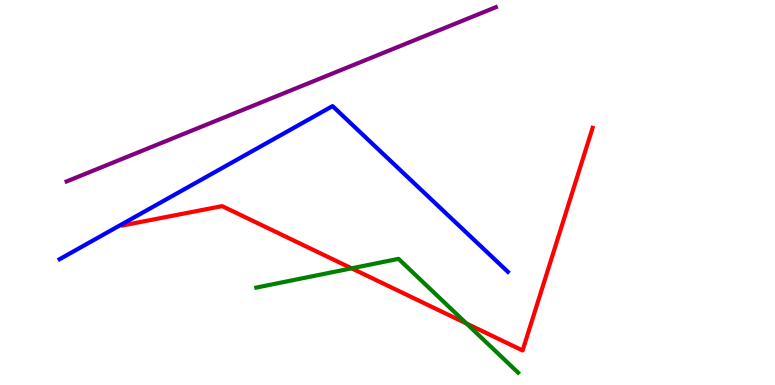[{'lines': ['blue', 'red'], 'intersections': []}, {'lines': ['green', 'red'], 'intersections': [{'x': 4.54, 'y': 3.03}, {'x': 6.02, 'y': 1.6}]}, {'lines': ['purple', 'red'], 'intersections': []}, {'lines': ['blue', 'green'], 'intersections': []}, {'lines': ['blue', 'purple'], 'intersections': []}, {'lines': ['green', 'purple'], 'intersections': []}]